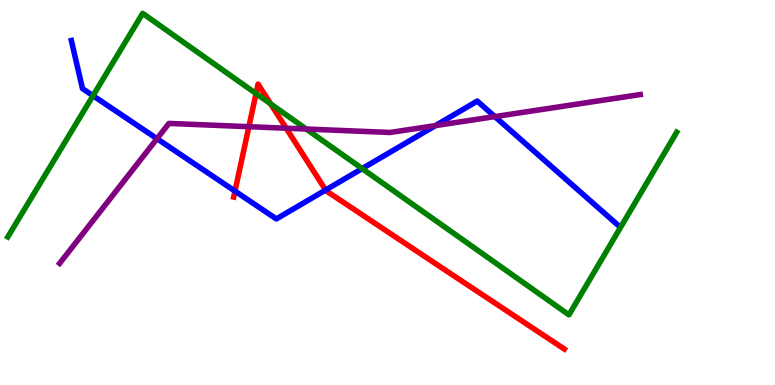[{'lines': ['blue', 'red'], 'intersections': [{'x': 3.03, 'y': 5.04}, {'x': 4.2, 'y': 5.06}]}, {'lines': ['green', 'red'], 'intersections': [{'x': 3.3, 'y': 7.57}, {'x': 3.49, 'y': 7.3}]}, {'lines': ['purple', 'red'], 'intersections': [{'x': 3.21, 'y': 6.71}, {'x': 3.69, 'y': 6.67}]}, {'lines': ['blue', 'green'], 'intersections': [{'x': 1.2, 'y': 7.51}, {'x': 4.67, 'y': 5.62}]}, {'lines': ['blue', 'purple'], 'intersections': [{'x': 2.03, 'y': 6.4}, {'x': 5.62, 'y': 6.74}, {'x': 6.38, 'y': 6.97}]}, {'lines': ['green', 'purple'], 'intersections': [{'x': 3.95, 'y': 6.65}]}]